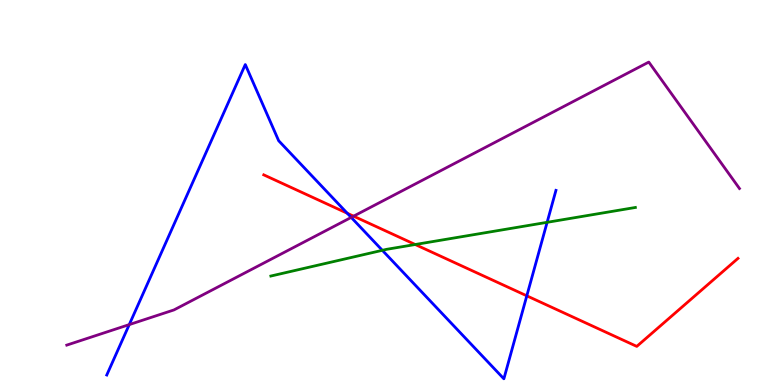[{'lines': ['blue', 'red'], 'intersections': [{'x': 4.48, 'y': 4.46}, {'x': 6.8, 'y': 2.32}]}, {'lines': ['green', 'red'], 'intersections': [{'x': 5.36, 'y': 3.65}]}, {'lines': ['purple', 'red'], 'intersections': [{'x': 4.56, 'y': 4.39}]}, {'lines': ['blue', 'green'], 'intersections': [{'x': 4.93, 'y': 3.5}, {'x': 7.06, 'y': 4.23}]}, {'lines': ['blue', 'purple'], 'intersections': [{'x': 1.67, 'y': 1.57}, {'x': 4.53, 'y': 4.35}]}, {'lines': ['green', 'purple'], 'intersections': []}]